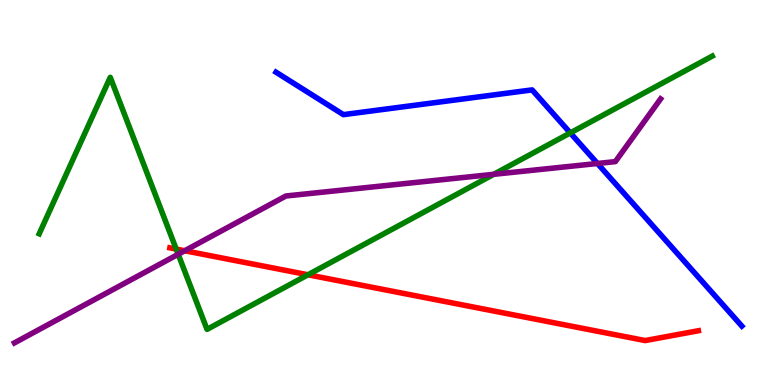[{'lines': ['blue', 'red'], 'intersections': []}, {'lines': ['green', 'red'], 'intersections': [{'x': 2.27, 'y': 3.53}, {'x': 3.97, 'y': 2.86}]}, {'lines': ['purple', 'red'], 'intersections': [{'x': 2.38, 'y': 3.49}]}, {'lines': ['blue', 'green'], 'intersections': [{'x': 7.36, 'y': 6.55}]}, {'lines': ['blue', 'purple'], 'intersections': [{'x': 7.71, 'y': 5.75}]}, {'lines': ['green', 'purple'], 'intersections': [{'x': 2.3, 'y': 3.4}, {'x': 6.37, 'y': 5.47}]}]